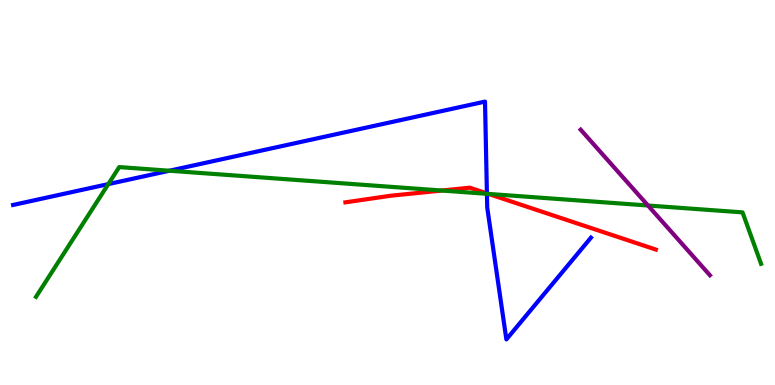[{'lines': ['blue', 'red'], 'intersections': [{'x': 6.28, 'y': 4.98}]}, {'lines': ['green', 'red'], 'intersections': [{'x': 5.7, 'y': 5.05}, {'x': 6.3, 'y': 4.96}]}, {'lines': ['purple', 'red'], 'intersections': []}, {'lines': ['blue', 'green'], 'intersections': [{'x': 1.4, 'y': 5.22}, {'x': 2.19, 'y': 5.57}, {'x': 6.28, 'y': 4.97}]}, {'lines': ['blue', 'purple'], 'intersections': []}, {'lines': ['green', 'purple'], 'intersections': [{'x': 8.36, 'y': 4.66}]}]